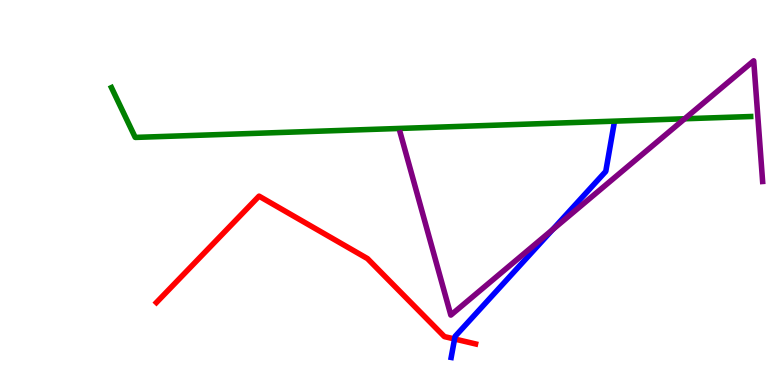[{'lines': ['blue', 'red'], 'intersections': [{'x': 5.87, 'y': 1.19}]}, {'lines': ['green', 'red'], 'intersections': []}, {'lines': ['purple', 'red'], 'intersections': []}, {'lines': ['blue', 'green'], 'intersections': []}, {'lines': ['blue', 'purple'], 'intersections': [{'x': 7.13, 'y': 4.03}]}, {'lines': ['green', 'purple'], 'intersections': [{'x': 8.83, 'y': 6.92}]}]